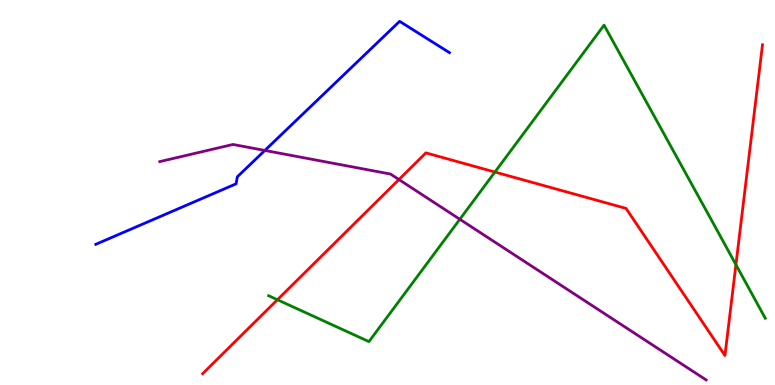[{'lines': ['blue', 'red'], 'intersections': []}, {'lines': ['green', 'red'], 'intersections': [{'x': 3.58, 'y': 2.21}, {'x': 6.39, 'y': 5.53}, {'x': 9.5, 'y': 3.13}]}, {'lines': ['purple', 'red'], 'intersections': [{'x': 5.15, 'y': 5.34}]}, {'lines': ['blue', 'green'], 'intersections': []}, {'lines': ['blue', 'purple'], 'intersections': [{'x': 3.42, 'y': 6.09}]}, {'lines': ['green', 'purple'], 'intersections': [{'x': 5.93, 'y': 4.3}]}]